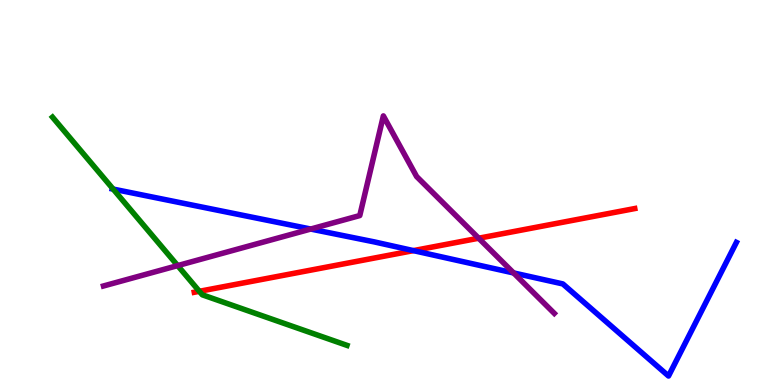[{'lines': ['blue', 'red'], 'intersections': [{'x': 5.33, 'y': 3.49}]}, {'lines': ['green', 'red'], 'intersections': [{'x': 2.57, 'y': 2.43}]}, {'lines': ['purple', 'red'], 'intersections': [{'x': 6.18, 'y': 3.81}]}, {'lines': ['blue', 'green'], 'intersections': [{'x': 1.46, 'y': 5.09}]}, {'lines': ['blue', 'purple'], 'intersections': [{'x': 4.01, 'y': 4.05}, {'x': 6.63, 'y': 2.91}]}, {'lines': ['green', 'purple'], 'intersections': [{'x': 2.29, 'y': 3.1}]}]